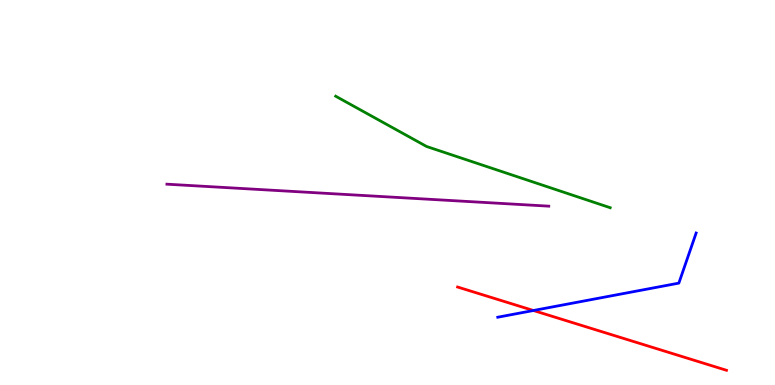[{'lines': ['blue', 'red'], 'intersections': [{'x': 6.88, 'y': 1.93}]}, {'lines': ['green', 'red'], 'intersections': []}, {'lines': ['purple', 'red'], 'intersections': []}, {'lines': ['blue', 'green'], 'intersections': []}, {'lines': ['blue', 'purple'], 'intersections': []}, {'lines': ['green', 'purple'], 'intersections': []}]